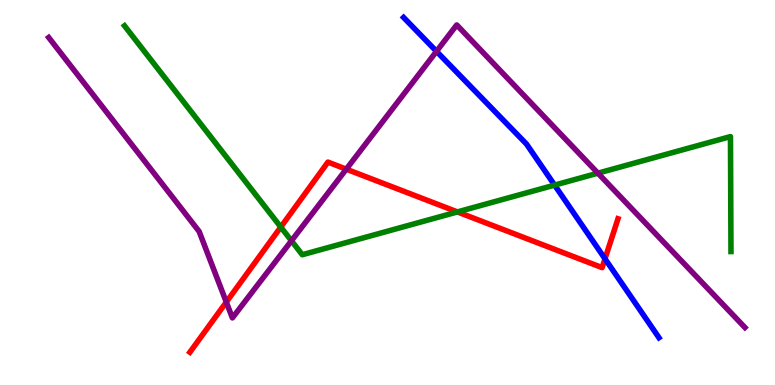[{'lines': ['blue', 'red'], 'intersections': [{'x': 7.81, 'y': 3.28}]}, {'lines': ['green', 'red'], 'intersections': [{'x': 3.62, 'y': 4.1}, {'x': 5.9, 'y': 4.5}]}, {'lines': ['purple', 'red'], 'intersections': [{'x': 2.92, 'y': 2.15}, {'x': 4.47, 'y': 5.61}]}, {'lines': ['blue', 'green'], 'intersections': [{'x': 7.16, 'y': 5.19}]}, {'lines': ['blue', 'purple'], 'intersections': [{'x': 5.63, 'y': 8.67}]}, {'lines': ['green', 'purple'], 'intersections': [{'x': 3.76, 'y': 3.75}, {'x': 7.72, 'y': 5.5}]}]